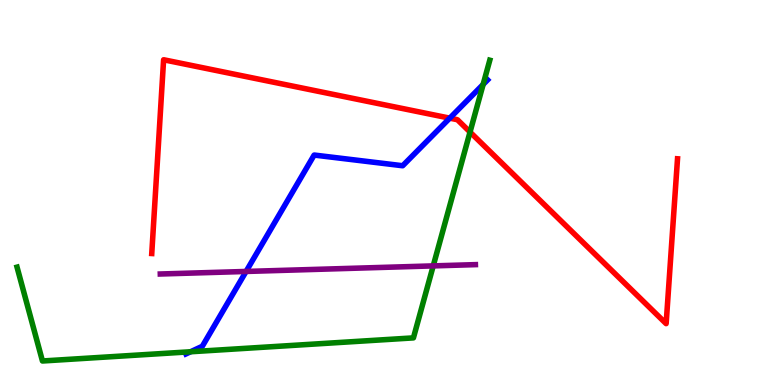[{'lines': ['blue', 'red'], 'intersections': [{'x': 5.8, 'y': 6.93}]}, {'lines': ['green', 'red'], 'intersections': [{'x': 6.06, 'y': 6.57}]}, {'lines': ['purple', 'red'], 'intersections': []}, {'lines': ['blue', 'green'], 'intersections': [{'x': 2.46, 'y': 0.863}, {'x': 6.23, 'y': 7.81}]}, {'lines': ['blue', 'purple'], 'intersections': [{'x': 3.18, 'y': 2.95}]}, {'lines': ['green', 'purple'], 'intersections': [{'x': 5.59, 'y': 3.09}]}]